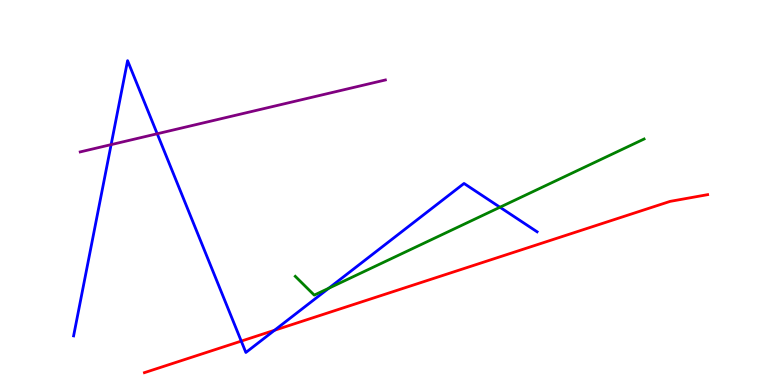[{'lines': ['blue', 'red'], 'intersections': [{'x': 3.11, 'y': 1.14}, {'x': 3.54, 'y': 1.42}]}, {'lines': ['green', 'red'], 'intersections': []}, {'lines': ['purple', 'red'], 'intersections': []}, {'lines': ['blue', 'green'], 'intersections': [{'x': 4.24, 'y': 2.51}, {'x': 6.45, 'y': 4.62}]}, {'lines': ['blue', 'purple'], 'intersections': [{'x': 1.43, 'y': 6.24}, {'x': 2.03, 'y': 6.53}]}, {'lines': ['green', 'purple'], 'intersections': []}]